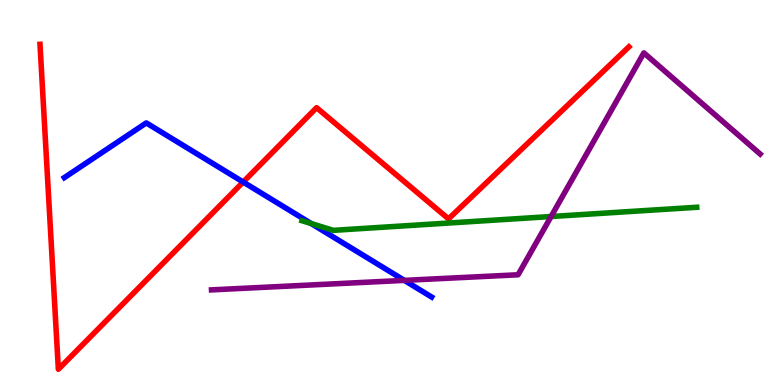[{'lines': ['blue', 'red'], 'intersections': [{'x': 3.14, 'y': 5.27}]}, {'lines': ['green', 'red'], 'intersections': []}, {'lines': ['purple', 'red'], 'intersections': []}, {'lines': ['blue', 'green'], 'intersections': [{'x': 4.02, 'y': 4.19}]}, {'lines': ['blue', 'purple'], 'intersections': [{'x': 5.22, 'y': 2.72}]}, {'lines': ['green', 'purple'], 'intersections': [{'x': 7.11, 'y': 4.38}]}]